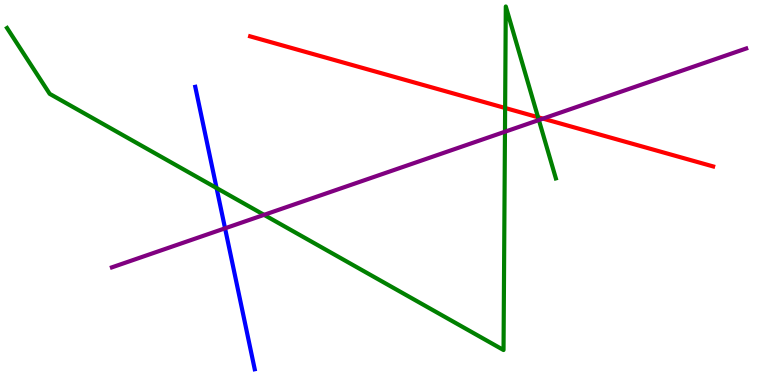[{'lines': ['blue', 'red'], 'intersections': []}, {'lines': ['green', 'red'], 'intersections': [{'x': 6.52, 'y': 7.2}, {'x': 6.94, 'y': 6.96}]}, {'lines': ['purple', 'red'], 'intersections': [{'x': 7.01, 'y': 6.92}]}, {'lines': ['blue', 'green'], 'intersections': [{'x': 2.79, 'y': 5.12}]}, {'lines': ['blue', 'purple'], 'intersections': [{'x': 2.9, 'y': 4.07}]}, {'lines': ['green', 'purple'], 'intersections': [{'x': 3.41, 'y': 4.42}, {'x': 6.52, 'y': 6.58}, {'x': 6.95, 'y': 6.88}]}]